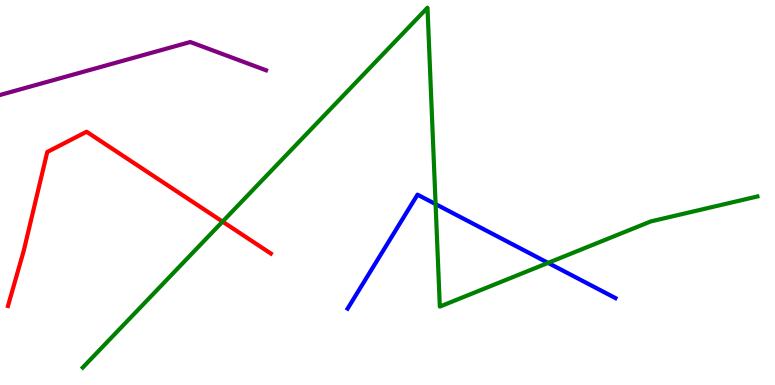[{'lines': ['blue', 'red'], 'intersections': []}, {'lines': ['green', 'red'], 'intersections': [{'x': 2.87, 'y': 4.24}]}, {'lines': ['purple', 'red'], 'intersections': []}, {'lines': ['blue', 'green'], 'intersections': [{'x': 5.62, 'y': 4.7}, {'x': 7.07, 'y': 3.17}]}, {'lines': ['blue', 'purple'], 'intersections': []}, {'lines': ['green', 'purple'], 'intersections': []}]